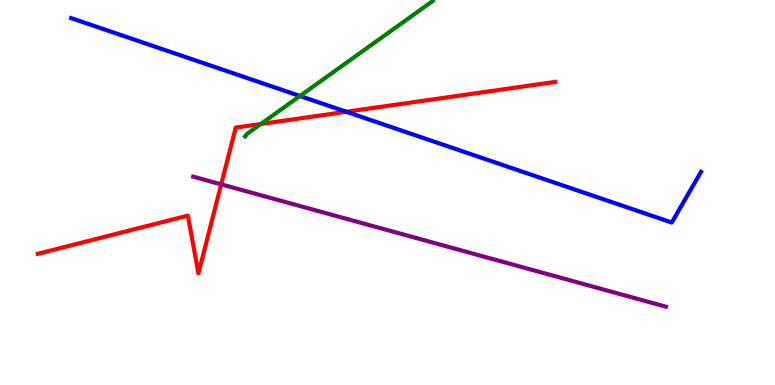[{'lines': ['blue', 'red'], 'intersections': [{'x': 4.47, 'y': 7.1}]}, {'lines': ['green', 'red'], 'intersections': [{'x': 3.37, 'y': 6.78}]}, {'lines': ['purple', 'red'], 'intersections': [{'x': 2.85, 'y': 5.21}]}, {'lines': ['blue', 'green'], 'intersections': [{'x': 3.87, 'y': 7.51}]}, {'lines': ['blue', 'purple'], 'intersections': []}, {'lines': ['green', 'purple'], 'intersections': []}]